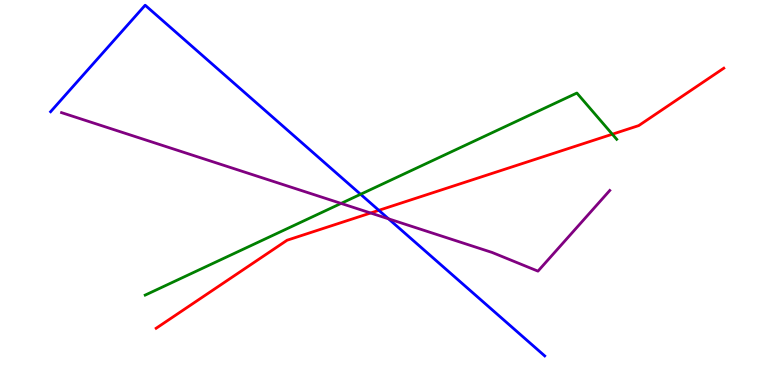[{'lines': ['blue', 'red'], 'intersections': [{'x': 4.89, 'y': 4.54}]}, {'lines': ['green', 'red'], 'intersections': [{'x': 7.9, 'y': 6.51}]}, {'lines': ['purple', 'red'], 'intersections': [{'x': 4.78, 'y': 4.47}]}, {'lines': ['blue', 'green'], 'intersections': [{'x': 4.65, 'y': 4.95}]}, {'lines': ['blue', 'purple'], 'intersections': [{'x': 5.01, 'y': 4.32}]}, {'lines': ['green', 'purple'], 'intersections': [{'x': 4.4, 'y': 4.72}]}]